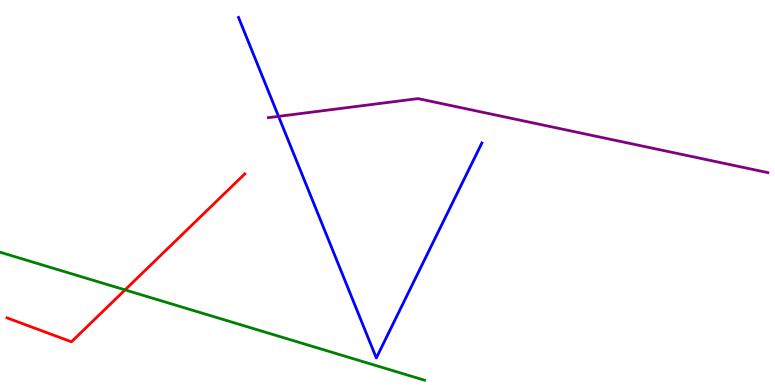[{'lines': ['blue', 'red'], 'intersections': []}, {'lines': ['green', 'red'], 'intersections': [{'x': 1.61, 'y': 2.47}]}, {'lines': ['purple', 'red'], 'intersections': []}, {'lines': ['blue', 'green'], 'intersections': []}, {'lines': ['blue', 'purple'], 'intersections': [{'x': 3.59, 'y': 6.98}]}, {'lines': ['green', 'purple'], 'intersections': []}]